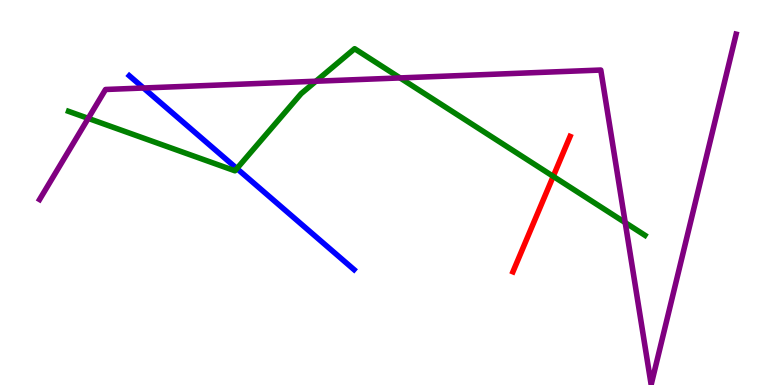[{'lines': ['blue', 'red'], 'intersections': []}, {'lines': ['green', 'red'], 'intersections': [{'x': 7.14, 'y': 5.42}]}, {'lines': ['purple', 'red'], 'intersections': []}, {'lines': ['blue', 'green'], 'intersections': [{'x': 3.06, 'y': 5.62}]}, {'lines': ['blue', 'purple'], 'intersections': [{'x': 1.85, 'y': 7.71}]}, {'lines': ['green', 'purple'], 'intersections': [{'x': 1.14, 'y': 6.93}, {'x': 4.08, 'y': 7.89}, {'x': 5.16, 'y': 7.98}, {'x': 8.07, 'y': 4.22}]}]